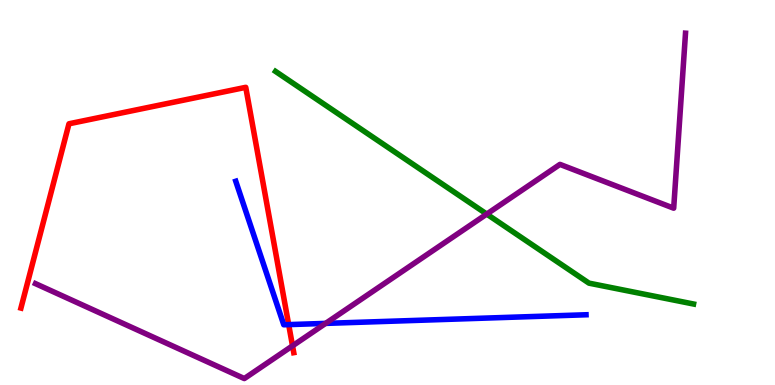[{'lines': ['blue', 'red'], 'intersections': [{'x': 3.72, 'y': 1.57}]}, {'lines': ['green', 'red'], 'intersections': []}, {'lines': ['purple', 'red'], 'intersections': [{'x': 3.77, 'y': 1.02}]}, {'lines': ['blue', 'green'], 'intersections': []}, {'lines': ['blue', 'purple'], 'intersections': [{'x': 4.2, 'y': 1.6}]}, {'lines': ['green', 'purple'], 'intersections': [{'x': 6.28, 'y': 4.44}]}]